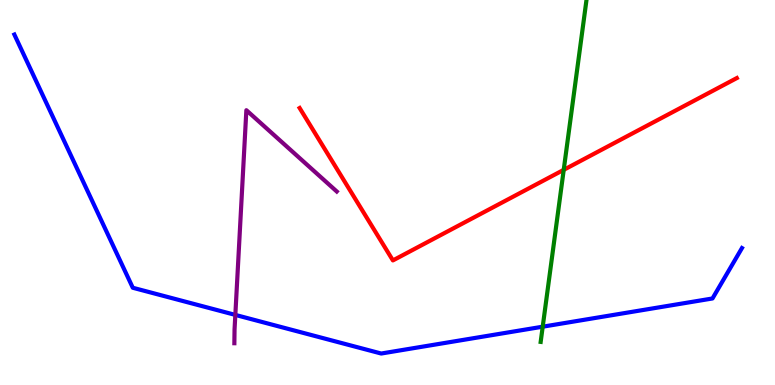[{'lines': ['blue', 'red'], 'intersections': []}, {'lines': ['green', 'red'], 'intersections': [{'x': 7.27, 'y': 5.59}]}, {'lines': ['purple', 'red'], 'intersections': []}, {'lines': ['blue', 'green'], 'intersections': [{'x': 7.0, 'y': 1.51}]}, {'lines': ['blue', 'purple'], 'intersections': [{'x': 3.04, 'y': 1.82}]}, {'lines': ['green', 'purple'], 'intersections': []}]